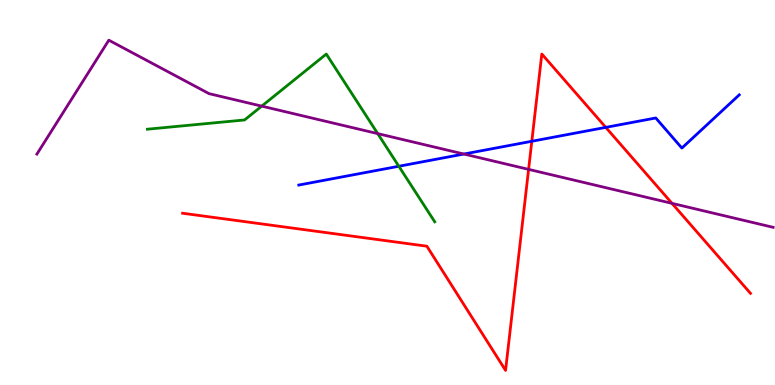[{'lines': ['blue', 'red'], 'intersections': [{'x': 6.86, 'y': 6.33}, {'x': 7.82, 'y': 6.69}]}, {'lines': ['green', 'red'], 'intersections': []}, {'lines': ['purple', 'red'], 'intersections': [{'x': 6.82, 'y': 5.6}, {'x': 8.67, 'y': 4.72}]}, {'lines': ['blue', 'green'], 'intersections': [{'x': 5.15, 'y': 5.68}]}, {'lines': ['blue', 'purple'], 'intersections': [{'x': 5.99, 'y': 6.0}]}, {'lines': ['green', 'purple'], 'intersections': [{'x': 3.38, 'y': 7.24}, {'x': 4.87, 'y': 6.53}]}]